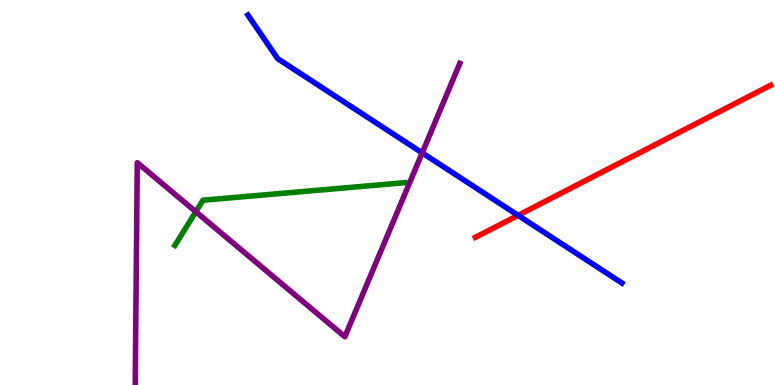[{'lines': ['blue', 'red'], 'intersections': [{'x': 6.68, 'y': 4.41}]}, {'lines': ['green', 'red'], 'intersections': []}, {'lines': ['purple', 'red'], 'intersections': []}, {'lines': ['blue', 'green'], 'intersections': []}, {'lines': ['blue', 'purple'], 'intersections': [{'x': 5.45, 'y': 6.03}]}, {'lines': ['green', 'purple'], 'intersections': [{'x': 2.53, 'y': 4.5}]}]